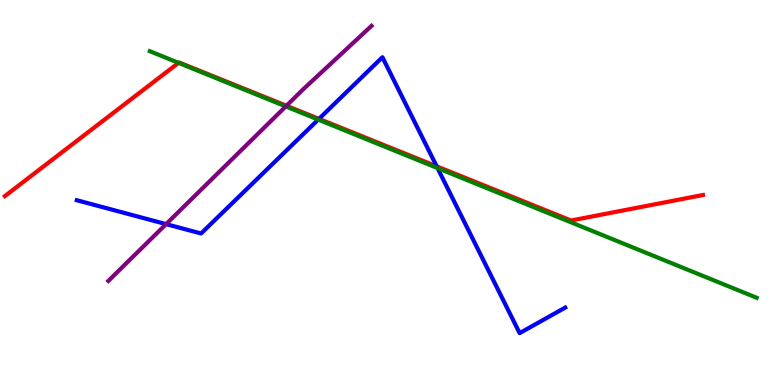[{'lines': ['blue', 'red'], 'intersections': [{'x': 4.12, 'y': 6.91}, {'x': 5.63, 'y': 5.68}]}, {'lines': ['green', 'red'], 'intersections': [{'x': 2.3, 'y': 8.37}]}, {'lines': ['purple', 'red'], 'intersections': [{'x': 3.7, 'y': 7.25}]}, {'lines': ['blue', 'green'], 'intersections': [{'x': 4.11, 'y': 6.89}, {'x': 5.65, 'y': 5.63}]}, {'lines': ['blue', 'purple'], 'intersections': [{'x': 2.14, 'y': 4.18}]}, {'lines': ['green', 'purple'], 'intersections': [{'x': 3.69, 'y': 7.24}]}]